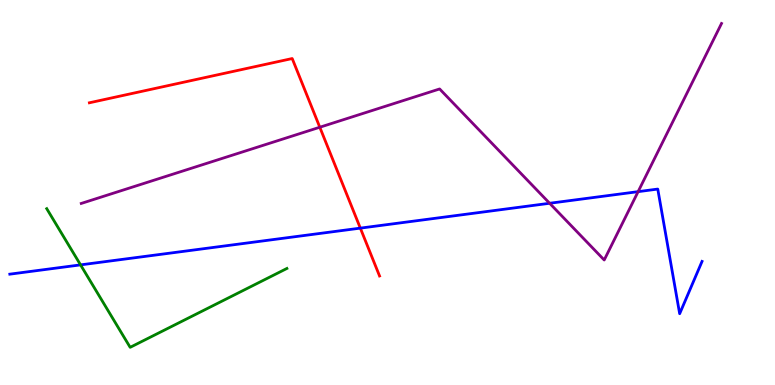[{'lines': ['blue', 'red'], 'intersections': [{'x': 4.65, 'y': 4.07}]}, {'lines': ['green', 'red'], 'intersections': []}, {'lines': ['purple', 'red'], 'intersections': [{'x': 4.13, 'y': 6.7}]}, {'lines': ['blue', 'green'], 'intersections': [{'x': 1.04, 'y': 3.12}]}, {'lines': ['blue', 'purple'], 'intersections': [{'x': 7.09, 'y': 4.72}, {'x': 8.23, 'y': 5.02}]}, {'lines': ['green', 'purple'], 'intersections': []}]